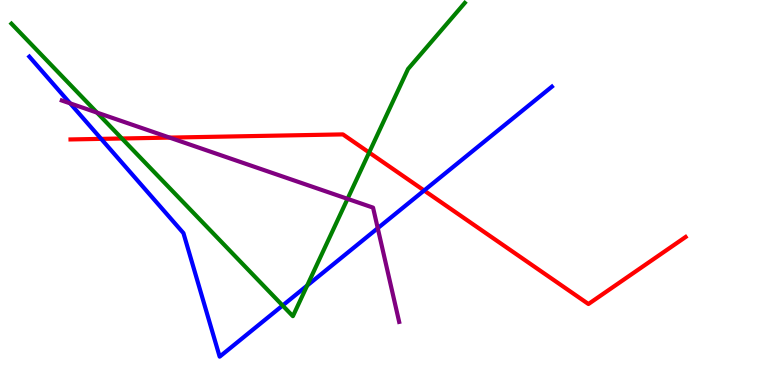[{'lines': ['blue', 'red'], 'intersections': [{'x': 1.31, 'y': 6.39}, {'x': 5.47, 'y': 5.05}]}, {'lines': ['green', 'red'], 'intersections': [{'x': 1.57, 'y': 6.4}, {'x': 4.76, 'y': 6.04}]}, {'lines': ['purple', 'red'], 'intersections': [{'x': 2.19, 'y': 6.43}]}, {'lines': ['blue', 'green'], 'intersections': [{'x': 3.65, 'y': 2.06}, {'x': 3.96, 'y': 2.58}]}, {'lines': ['blue', 'purple'], 'intersections': [{'x': 0.905, 'y': 7.32}, {'x': 4.87, 'y': 4.07}]}, {'lines': ['green', 'purple'], 'intersections': [{'x': 1.25, 'y': 7.08}, {'x': 4.48, 'y': 4.84}]}]